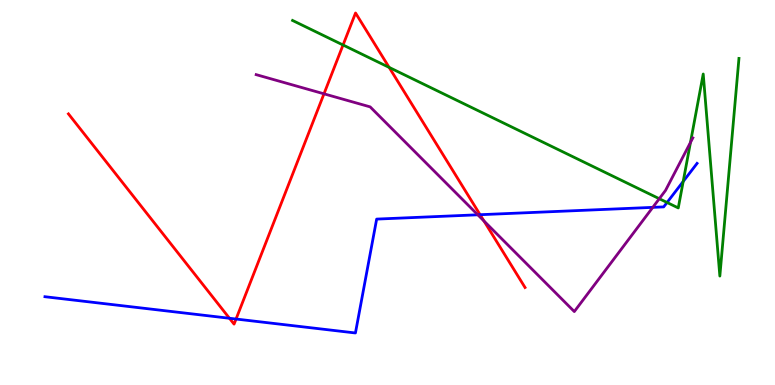[{'lines': ['blue', 'red'], 'intersections': [{'x': 2.96, 'y': 1.73}, {'x': 3.05, 'y': 1.71}, {'x': 6.19, 'y': 4.42}]}, {'lines': ['green', 'red'], 'intersections': [{'x': 4.43, 'y': 8.83}, {'x': 5.02, 'y': 8.25}]}, {'lines': ['purple', 'red'], 'intersections': [{'x': 4.18, 'y': 7.56}, {'x': 6.24, 'y': 4.26}]}, {'lines': ['blue', 'green'], 'intersections': [{'x': 8.61, 'y': 4.74}, {'x': 8.82, 'y': 5.29}]}, {'lines': ['blue', 'purple'], 'intersections': [{'x': 6.17, 'y': 4.42}, {'x': 8.42, 'y': 4.61}]}, {'lines': ['green', 'purple'], 'intersections': [{'x': 8.51, 'y': 4.84}, {'x': 8.91, 'y': 6.3}]}]